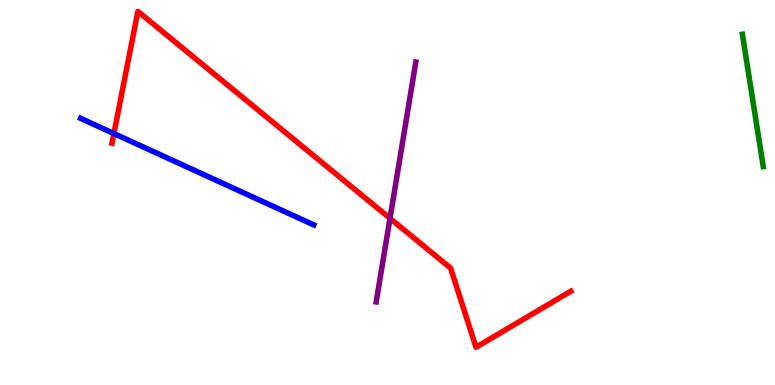[{'lines': ['blue', 'red'], 'intersections': [{'x': 1.47, 'y': 6.53}]}, {'lines': ['green', 'red'], 'intersections': []}, {'lines': ['purple', 'red'], 'intersections': [{'x': 5.03, 'y': 4.33}]}, {'lines': ['blue', 'green'], 'intersections': []}, {'lines': ['blue', 'purple'], 'intersections': []}, {'lines': ['green', 'purple'], 'intersections': []}]